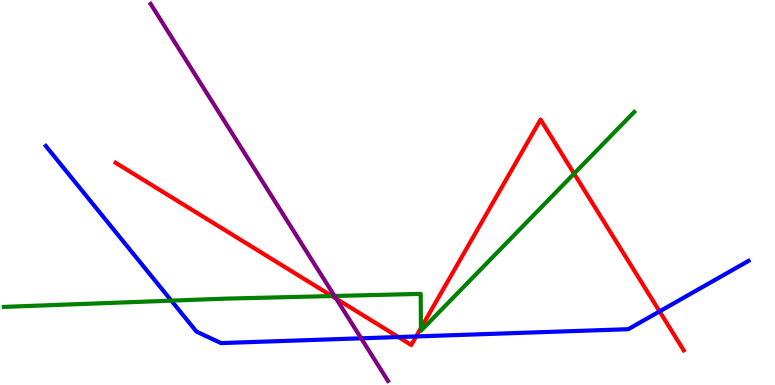[{'lines': ['blue', 'red'], 'intersections': [{'x': 5.14, 'y': 1.25}, {'x': 5.37, 'y': 1.26}, {'x': 8.51, 'y': 1.91}]}, {'lines': ['green', 'red'], 'intersections': [{'x': 4.28, 'y': 2.31}, {'x': 5.43, 'y': 1.48}, {'x': 7.41, 'y': 5.49}]}, {'lines': ['purple', 'red'], 'intersections': [{'x': 4.34, 'y': 2.24}]}, {'lines': ['blue', 'green'], 'intersections': [{'x': 2.21, 'y': 2.19}]}, {'lines': ['blue', 'purple'], 'intersections': [{'x': 4.66, 'y': 1.21}]}, {'lines': ['green', 'purple'], 'intersections': [{'x': 4.32, 'y': 2.31}]}]